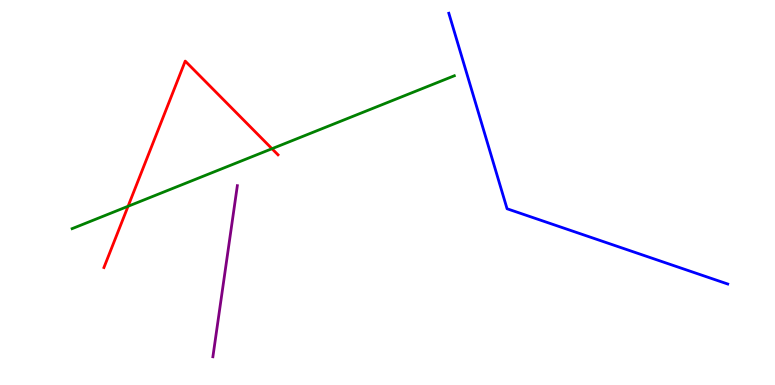[{'lines': ['blue', 'red'], 'intersections': []}, {'lines': ['green', 'red'], 'intersections': [{'x': 1.65, 'y': 4.64}, {'x': 3.51, 'y': 6.14}]}, {'lines': ['purple', 'red'], 'intersections': []}, {'lines': ['blue', 'green'], 'intersections': []}, {'lines': ['blue', 'purple'], 'intersections': []}, {'lines': ['green', 'purple'], 'intersections': []}]